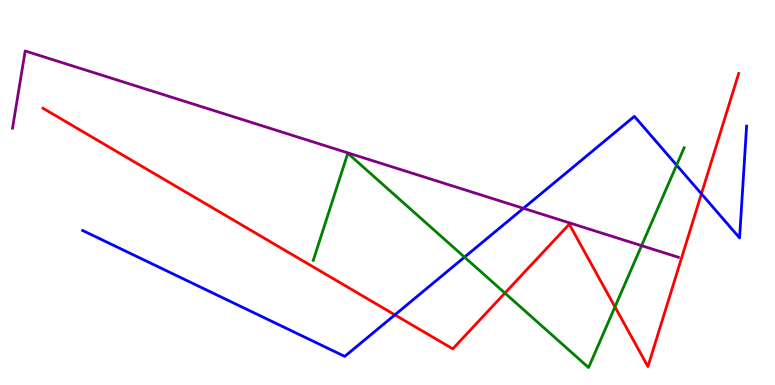[{'lines': ['blue', 'red'], 'intersections': [{'x': 5.1, 'y': 1.82}, {'x': 9.05, 'y': 4.97}]}, {'lines': ['green', 'red'], 'intersections': [{'x': 6.51, 'y': 2.39}, {'x': 7.93, 'y': 2.03}]}, {'lines': ['purple', 'red'], 'intersections': []}, {'lines': ['blue', 'green'], 'intersections': [{'x': 5.99, 'y': 3.32}, {'x': 8.73, 'y': 5.71}]}, {'lines': ['blue', 'purple'], 'intersections': [{'x': 6.75, 'y': 4.59}]}, {'lines': ['green', 'purple'], 'intersections': [{'x': 8.28, 'y': 3.62}]}]